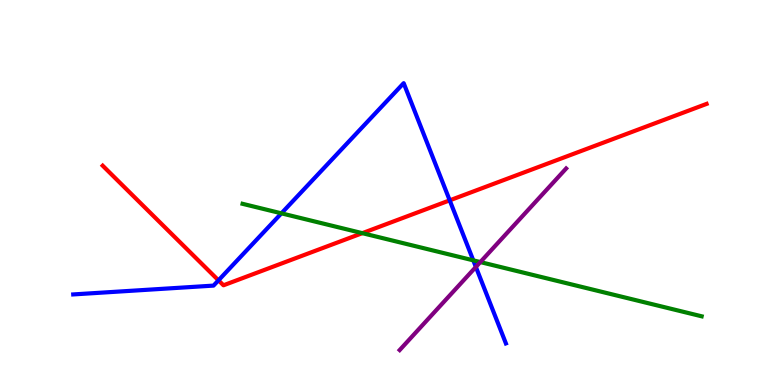[{'lines': ['blue', 'red'], 'intersections': [{'x': 2.82, 'y': 2.72}, {'x': 5.8, 'y': 4.8}]}, {'lines': ['green', 'red'], 'intersections': [{'x': 4.68, 'y': 3.94}]}, {'lines': ['purple', 'red'], 'intersections': []}, {'lines': ['blue', 'green'], 'intersections': [{'x': 3.63, 'y': 4.46}, {'x': 6.11, 'y': 3.24}]}, {'lines': ['blue', 'purple'], 'intersections': [{'x': 6.14, 'y': 3.07}]}, {'lines': ['green', 'purple'], 'intersections': [{'x': 6.2, 'y': 3.19}]}]